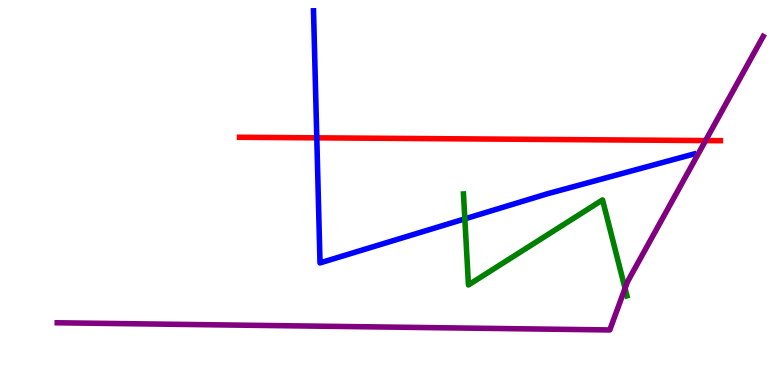[{'lines': ['blue', 'red'], 'intersections': [{'x': 4.09, 'y': 6.42}]}, {'lines': ['green', 'red'], 'intersections': []}, {'lines': ['purple', 'red'], 'intersections': [{'x': 9.1, 'y': 6.35}]}, {'lines': ['blue', 'green'], 'intersections': [{'x': 6.0, 'y': 4.32}]}, {'lines': ['blue', 'purple'], 'intersections': []}, {'lines': ['green', 'purple'], 'intersections': [{'x': 8.07, 'y': 2.51}]}]